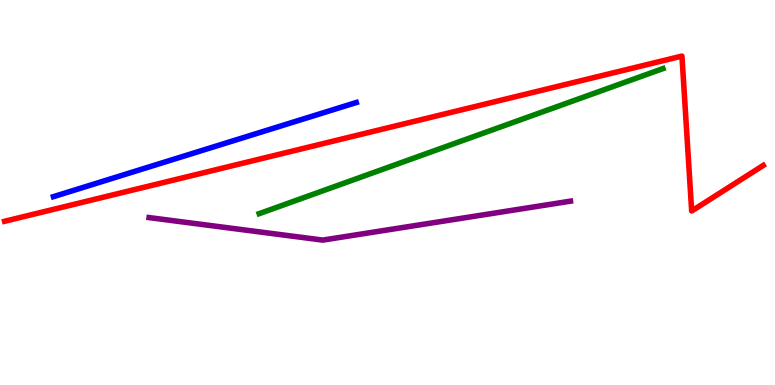[{'lines': ['blue', 'red'], 'intersections': []}, {'lines': ['green', 'red'], 'intersections': []}, {'lines': ['purple', 'red'], 'intersections': []}, {'lines': ['blue', 'green'], 'intersections': []}, {'lines': ['blue', 'purple'], 'intersections': []}, {'lines': ['green', 'purple'], 'intersections': []}]